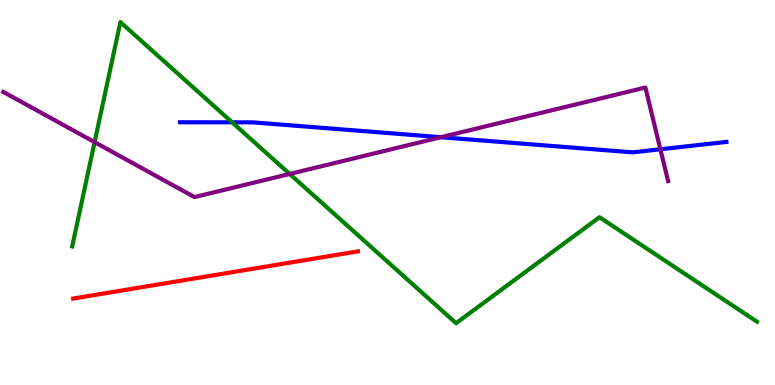[{'lines': ['blue', 'red'], 'intersections': []}, {'lines': ['green', 'red'], 'intersections': []}, {'lines': ['purple', 'red'], 'intersections': []}, {'lines': ['blue', 'green'], 'intersections': [{'x': 3.0, 'y': 6.82}]}, {'lines': ['blue', 'purple'], 'intersections': [{'x': 5.69, 'y': 6.44}, {'x': 8.52, 'y': 6.12}]}, {'lines': ['green', 'purple'], 'intersections': [{'x': 1.22, 'y': 6.31}, {'x': 3.74, 'y': 5.48}]}]